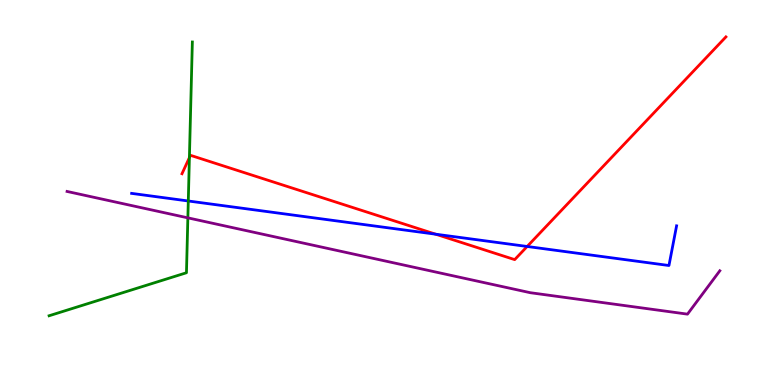[{'lines': ['blue', 'red'], 'intersections': [{'x': 5.62, 'y': 3.92}, {'x': 6.8, 'y': 3.6}]}, {'lines': ['green', 'red'], 'intersections': [{'x': 2.44, 'y': 5.91}]}, {'lines': ['purple', 'red'], 'intersections': []}, {'lines': ['blue', 'green'], 'intersections': [{'x': 2.43, 'y': 4.78}]}, {'lines': ['blue', 'purple'], 'intersections': []}, {'lines': ['green', 'purple'], 'intersections': [{'x': 2.42, 'y': 4.34}]}]